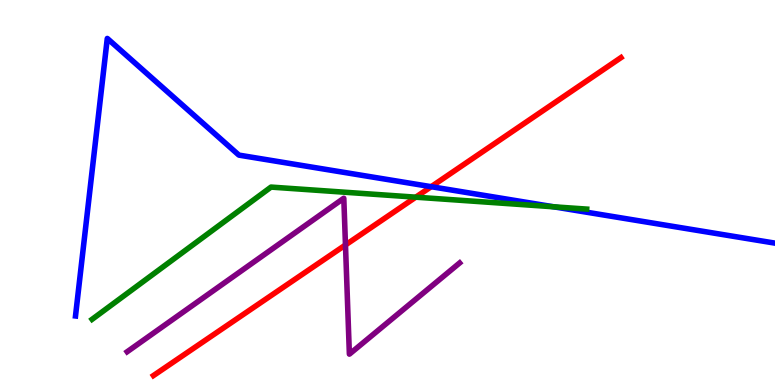[{'lines': ['blue', 'red'], 'intersections': [{'x': 5.56, 'y': 5.15}]}, {'lines': ['green', 'red'], 'intersections': [{'x': 5.36, 'y': 4.88}]}, {'lines': ['purple', 'red'], 'intersections': [{'x': 4.46, 'y': 3.64}]}, {'lines': ['blue', 'green'], 'intersections': [{'x': 7.14, 'y': 4.63}]}, {'lines': ['blue', 'purple'], 'intersections': []}, {'lines': ['green', 'purple'], 'intersections': []}]